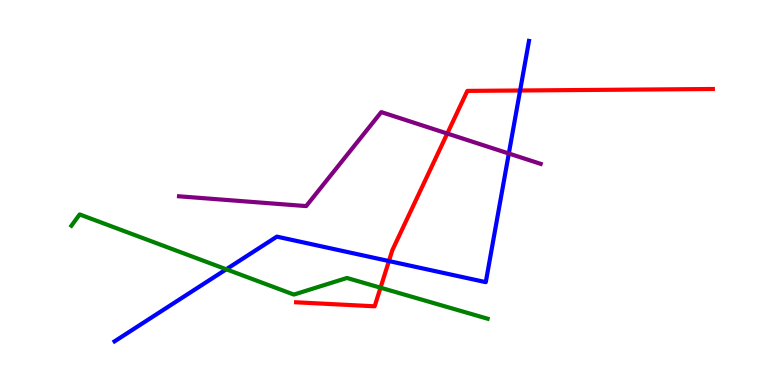[{'lines': ['blue', 'red'], 'intersections': [{'x': 5.02, 'y': 3.22}, {'x': 6.71, 'y': 7.65}]}, {'lines': ['green', 'red'], 'intersections': [{'x': 4.91, 'y': 2.53}]}, {'lines': ['purple', 'red'], 'intersections': [{'x': 5.77, 'y': 6.53}]}, {'lines': ['blue', 'green'], 'intersections': [{'x': 2.92, 'y': 3.01}]}, {'lines': ['blue', 'purple'], 'intersections': [{'x': 6.57, 'y': 6.01}]}, {'lines': ['green', 'purple'], 'intersections': []}]